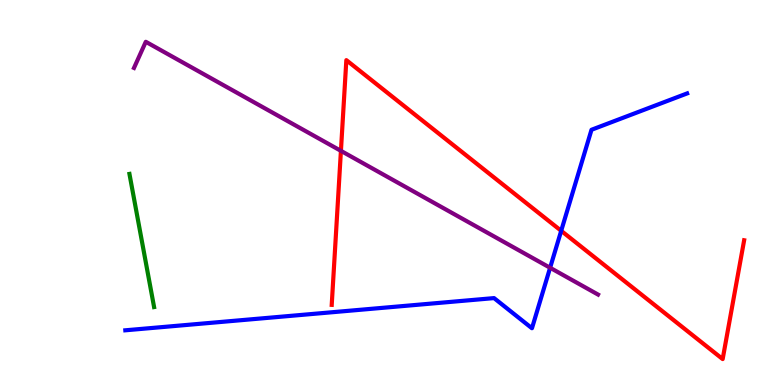[{'lines': ['blue', 'red'], 'intersections': [{'x': 7.24, 'y': 4.0}]}, {'lines': ['green', 'red'], 'intersections': []}, {'lines': ['purple', 'red'], 'intersections': [{'x': 4.4, 'y': 6.08}]}, {'lines': ['blue', 'green'], 'intersections': []}, {'lines': ['blue', 'purple'], 'intersections': [{'x': 7.1, 'y': 3.05}]}, {'lines': ['green', 'purple'], 'intersections': []}]